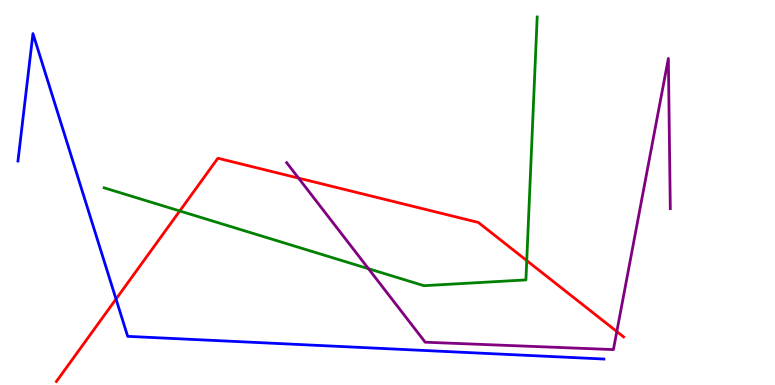[{'lines': ['blue', 'red'], 'intersections': [{'x': 1.5, 'y': 2.23}]}, {'lines': ['green', 'red'], 'intersections': [{'x': 2.32, 'y': 4.52}, {'x': 6.8, 'y': 3.23}]}, {'lines': ['purple', 'red'], 'intersections': [{'x': 3.85, 'y': 5.37}, {'x': 7.96, 'y': 1.39}]}, {'lines': ['blue', 'green'], 'intersections': []}, {'lines': ['blue', 'purple'], 'intersections': []}, {'lines': ['green', 'purple'], 'intersections': [{'x': 4.75, 'y': 3.02}]}]